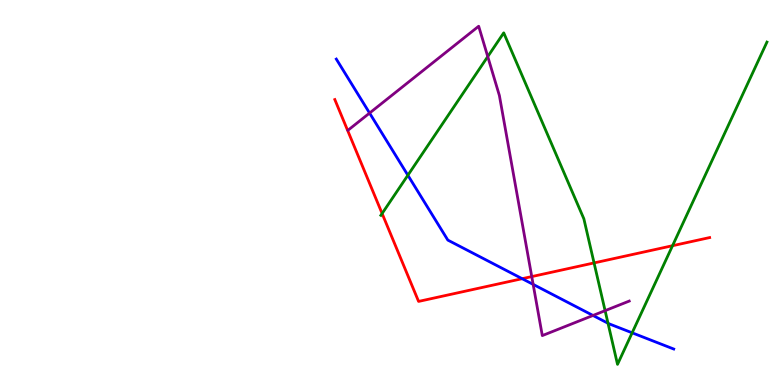[{'lines': ['blue', 'red'], 'intersections': [{'x': 6.74, 'y': 2.76}]}, {'lines': ['green', 'red'], 'intersections': [{'x': 4.93, 'y': 4.45}, {'x': 7.67, 'y': 3.17}, {'x': 8.68, 'y': 3.62}]}, {'lines': ['purple', 'red'], 'intersections': [{'x': 6.86, 'y': 2.82}]}, {'lines': ['blue', 'green'], 'intersections': [{'x': 5.26, 'y': 5.45}, {'x': 7.85, 'y': 1.6}, {'x': 8.16, 'y': 1.36}]}, {'lines': ['blue', 'purple'], 'intersections': [{'x': 4.77, 'y': 7.06}, {'x': 6.88, 'y': 2.61}, {'x': 7.65, 'y': 1.81}]}, {'lines': ['green', 'purple'], 'intersections': [{'x': 6.29, 'y': 8.53}, {'x': 7.81, 'y': 1.93}]}]